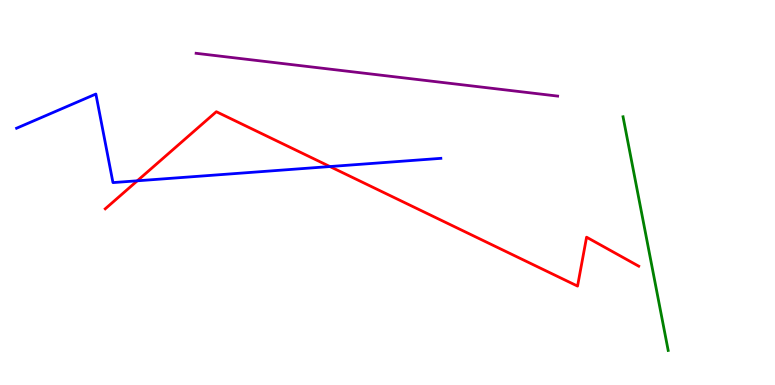[{'lines': ['blue', 'red'], 'intersections': [{'x': 1.77, 'y': 5.3}, {'x': 4.26, 'y': 5.67}]}, {'lines': ['green', 'red'], 'intersections': []}, {'lines': ['purple', 'red'], 'intersections': []}, {'lines': ['blue', 'green'], 'intersections': []}, {'lines': ['blue', 'purple'], 'intersections': []}, {'lines': ['green', 'purple'], 'intersections': []}]